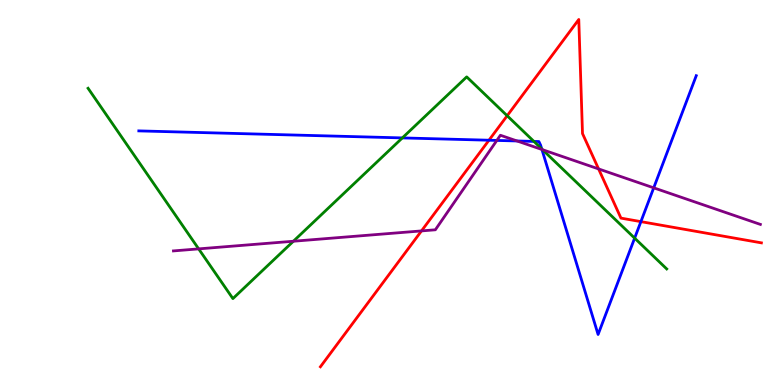[{'lines': ['blue', 'red'], 'intersections': [{'x': 6.31, 'y': 6.36}, {'x': 8.27, 'y': 4.24}]}, {'lines': ['green', 'red'], 'intersections': [{'x': 6.54, 'y': 6.99}]}, {'lines': ['purple', 'red'], 'intersections': [{'x': 5.44, 'y': 4.0}, {'x': 7.72, 'y': 5.61}]}, {'lines': ['blue', 'green'], 'intersections': [{'x': 5.19, 'y': 6.42}, {'x': 6.89, 'y': 6.33}, {'x': 6.99, 'y': 6.13}, {'x': 8.19, 'y': 3.81}]}, {'lines': ['blue', 'purple'], 'intersections': [{'x': 6.41, 'y': 6.35}, {'x': 6.67, 'y': 6.34}, {'x': 6.99, 'y': 6.12}, {'x': 8.44, 'y': 5.12}]}, {'lines': ['green', 'purple'], 'intersections': [{'x': 2.56, 'y': 3.54}, {'x': 3.79, 'y': 3.73}, {'x': 7.0, 'y': 6.11}]}]